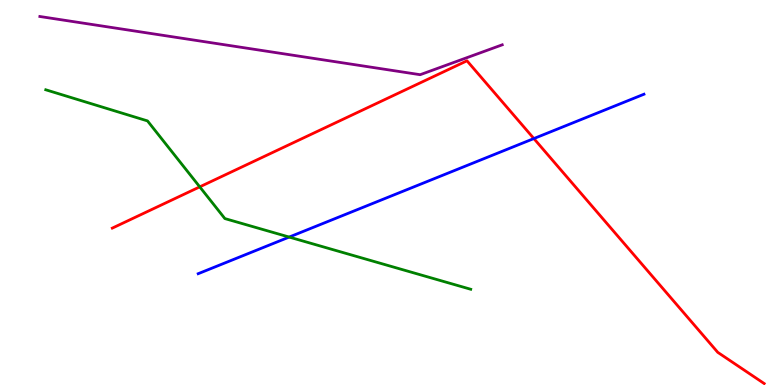[{'lines': ['blue', 'red'], 'intersections': [{'x': 6.89, 'y': 6.4}]}, {'lines': ['green', 'red'], 'intersections': [{'x': 2.58, 'y': 5.15}]}, {'lines': ['purple', 'red'], 'intersections': []}, {'lines': ['blue', 'green'], 'intersections': [{'x': 3.73, 'y': 3.84}]}, {'lines': ['blue', 'purple'], 'intersections': []}, {'lines': ['green', 'purple'], 'intersections': []}]